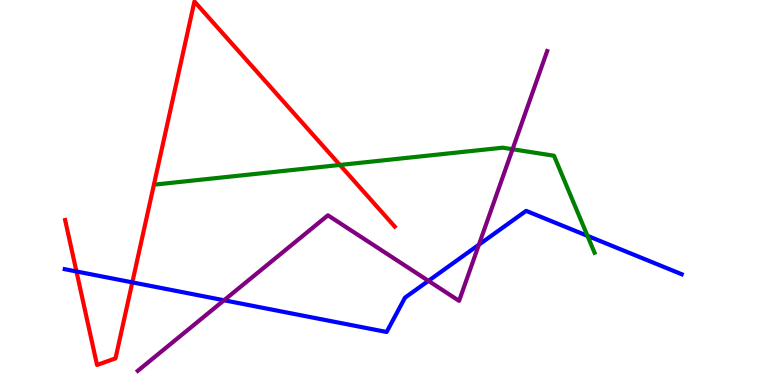[{'lines': ['blue', 'red'], 'intersections': [{'x': 0.987, 'y': 2.95}, {'x': 1.71, 'y': 2.67}]}, {'lines': ['green', 'red'], 'intersections': [{'x': 4.39, 'y': 5.72}]}, {'lines': ['purple', 'red'], 'intersections': []}, {'lines': ['blue', 'green'], 'intersections': [{'x': 7.58, 'y': 3.87}]}, {'lines': ['blue', 'purple'], 'intersections': [{'x': 2.89, 'y': 2.2}, {'x': 5.53, 'y': 2.71}, {'x': 6.18, 'y': 3.64}]}, {'lines': ['green', 'purple'], 'intersections': [{'x': 6.61, 'y': 6.12}]}]